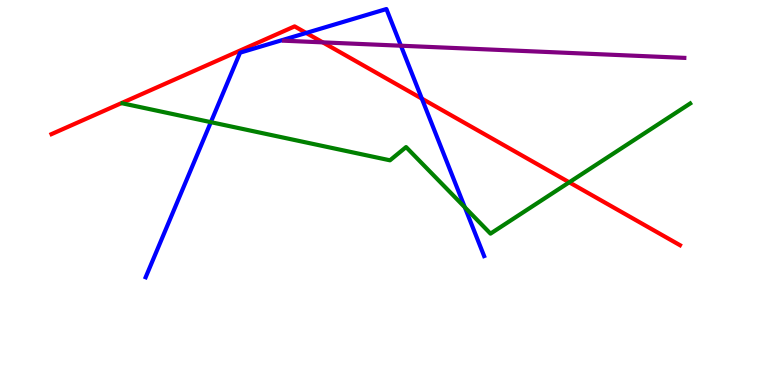[{'lines': ['blue', 'red'], 'intersections': [{'x': 3.95, 'y': 9.14}, {'x': 5.44, 'y': 7.44}]}, {'lines': ['green', 'red'], 'intersections': [{'x': 7.34, 'y': 5.26}]}, {'lines': ['purple', 'red'], 'intersections': [{'x': 4.16, 'y': 8.9}]}, {'lines': ['blue', 'green'], 'intersections': [{'x': 2.72, 'y': 6.83}, {'x': 6.0, 'y': 4.62}]}, {'lines': ['blue', 'purple'], 'intersections': [{'x': 5.17, 'y': 8.81}]}, {'lines': ['green', 'purple'], 'intersections': []}]